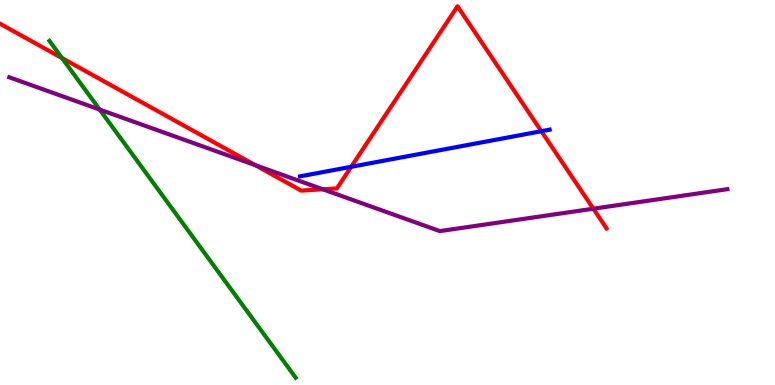[{'lines': ['blue', 'red'], 'intersections': [{'x': 4.53, 'y': 5.67}, {'x': 6.99, 'y': 6.59}]}, {'lines': ['green', 'red'], 'intersections': [{'x': 0.8, 'y': 8.49}]}, {'lines': ['purple', 'red'], 'intersections': [{'x': 3.29, 'y': 5.71}, {'x': 4.17, 'y': 5.08}, {'x': 7.66, 'y': 4.58}]}, {'lines': ['blue', 'green'], 'intersections': []}, {'lines': ['blue', 'purple'], 'intersections': []}, {'lines': ['green', 'purple'], 'intersections': [{'x': 1.29, 'y': 7.15}]}]